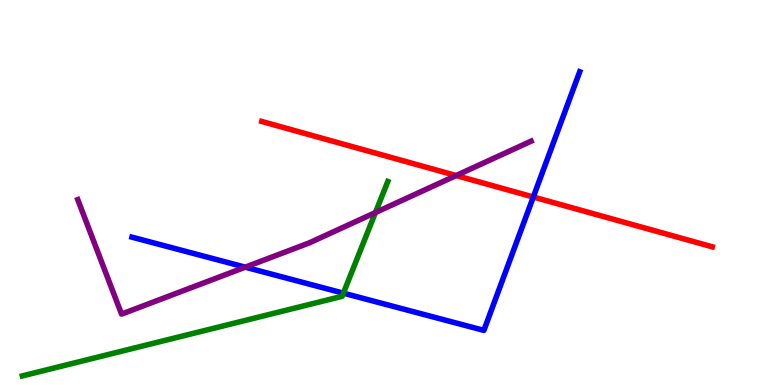[{'lines': ['blue', 'red'], 'intersections': [{'x': 6.88, 'y': 4.88}]}, {'lines': ['green', 'red'], 'intersections': []}, {'lines': ['purple', 'red'], 'intersections': [{'x': 5.89, 'y': 5.44}]}, {'lines': ['blue', 'green'], 'intersections': [{'x': 4.43, 'y': 2.39}]}, {'lines': ['blue', 'purple'], 'intersections': [{'x': 3.16, 'y': 3.06}]}, {'lines': ['green', 'purple'], 'intersections': [{'x': 4.84, 'y': 4.48}]}]